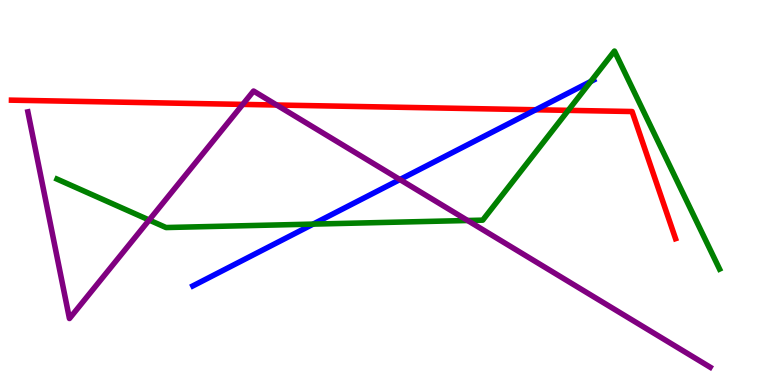[{'lines': ['blue', 'red'], 'intersections': [{'x': 6.91, 'y': 7.15}]}, {'lines': ['green', 'red'], 'intersections': [{'x': 7.33, 'y': 7.13}]}, {'lines': ['purple', 'red'], 'intersections': [{'x': 3.13, 'y': 7.29}, {'x': 3.57, 'y': 7.27}]}, {'lines': ['blue', 'green'], 'intersections': [{'x': 4.04, 'y': 4.18}, {'x': 7.62, 'y': 7.88}]}, {'lines': ['blue', 'purple'], 'intersections': [{'x': 5.16, 'y': 5.34}]}, {'lines': ['green', 'purple'], 'intersections': [{'x': 1.92, 'y': 4.28}, {'x': 6.03, 'y': 4.27}]}]